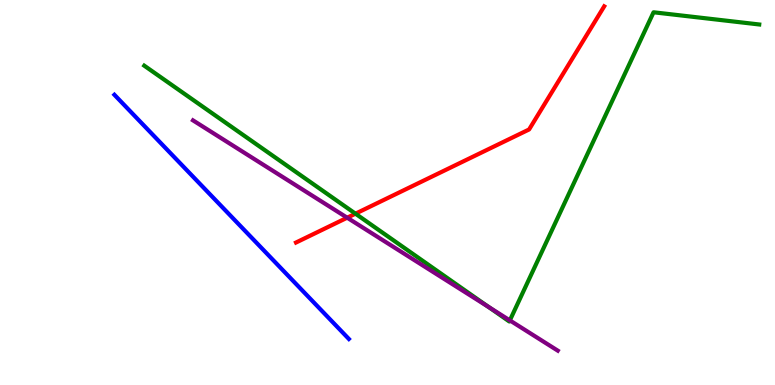[{'lines': ['blue', 'red'], 'intersections': []}, {'lines': ['green', 'red'], 'intersections': [{'x': 4.59, 'y': 4.45}]}, {'lines': ['purple', 'red'], 'intersections': [{'x': 4.48, 'y': 4.35}]}, {'lines': ['blue', 'green'], 'intersections': []}, {'lines': ['blue', 'purple'], 'intersections': []}, {'lines': ['green', 'purple'], 'intersections': [{'x': 6.3, 'y': 2.03}, {'x': 6.58, 'y': 1.68}]}]